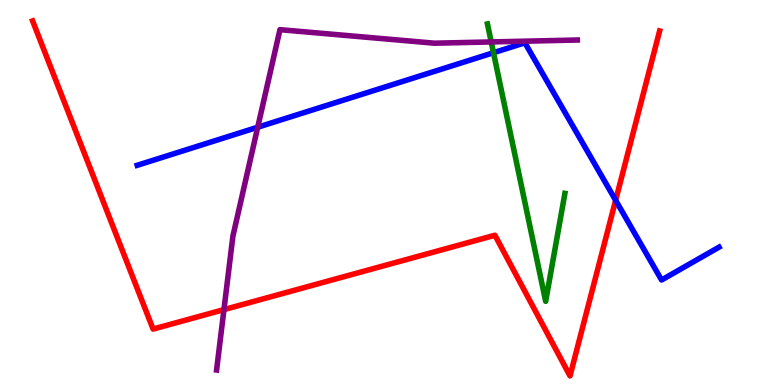[{'lines': ['blue', 'red'], 'intersections': [{'x': 7.94, 'y': 4.8}]}, {'lines': ['green', 'red'], 'intersections': []}, {'lines': ['purple', 'red'], 'intersections': [{'x': 2.89, 'y': 1.96}]}, {'lines': ['blue', 'green'], 'intersections': [{'x': 6.37, 'y': 8.63}]}, {'lines': ['blue', 'purple'], 'intersections': [{'x': 3.33, 'y': 6.7}]}, {'lines': ['green', 'purple'], 'intersections': [{'x': 6.34, 'y': 8.91}]}]